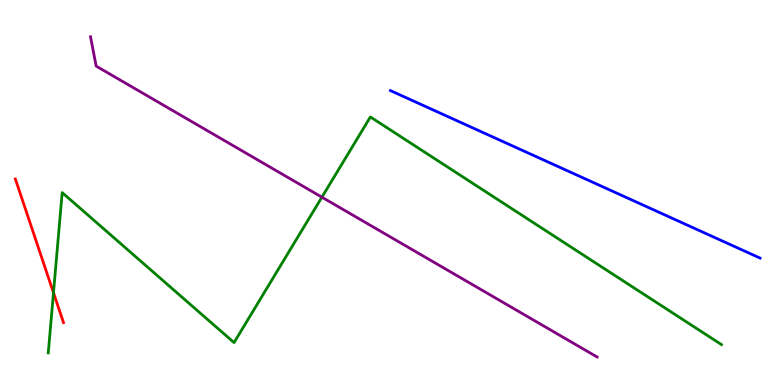[{'lines': ['blue', 'red'], 'intersections': []}, {'lines': ['green', 'red'], 'intersections': [{'x': 0.69, 'y': 2.4}]}, {'lines': ['purple', 'red'], 'intersections': []}, {'lines': ['blue', 'green'], 'intersections': []}, {'lines': ['blue', 'purple'], 'intersections': []}, {'lines': ['green', 'purple'], 'intersections': [{'x': 4.15, 'y': 4.88}]}]